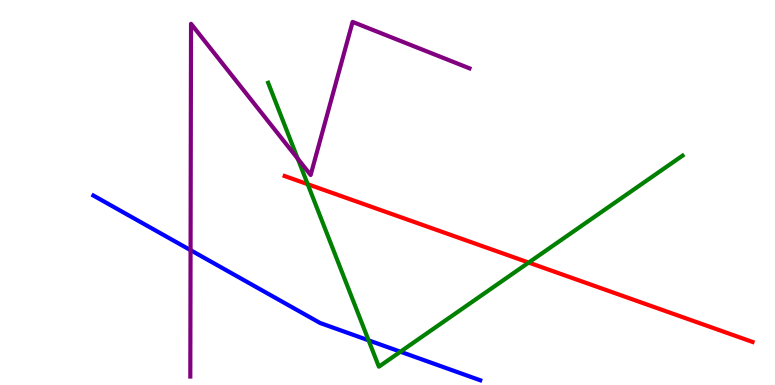[{'lines': ['blue', 'red'], 'intersections': []}, {'lines': ['green', 'red'], 'intersections': [{'x': 3.97, 'y': 5.22}, {'x': 6.82, 'y': 3.18}]}, {'lines': ['purple', 'red'], 'intersections': []}, {'lines': ['blue', 'green'], 'intersections': [{'x': 4.76, 'y': 1.16}, {'x': 5.17, 'y': 0.865}]}, {'lines': ['blue', 'purple'], 'intersections': [{'x': 2.46, 'y': 3.5}]}, {'lines': ['green', 'purple'], 'intersections': [{'x': 3.84, 'y': 5.88}]}]